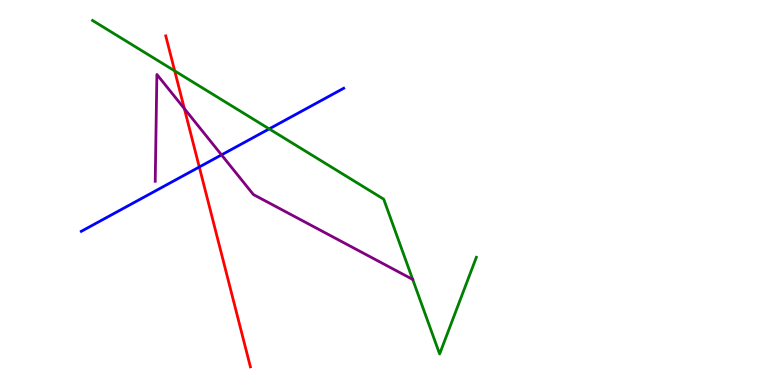[{'lines': ['blue', 'red'], 'intersections': [{'x': 2.57, 'y': 5.66}]}, {'lines': ['green', 'red'], 'intersections': [{'x': 2.25, 'y': 8.16}]}, {'lines': ['purple', 'red'], 'intersections': [{'x': 2.38, 'y': 7.18}]}, {'lines': ['blue', 'green'], 'intersections': [{'x': 3.47, 'y': 6.65}]}, {'lines': ['blue', 'purple'], 'intersections': [{'x': 2.86, 'y': 5.98}]}, {'lines': ['green', 'purple'], 'intersections': []}]